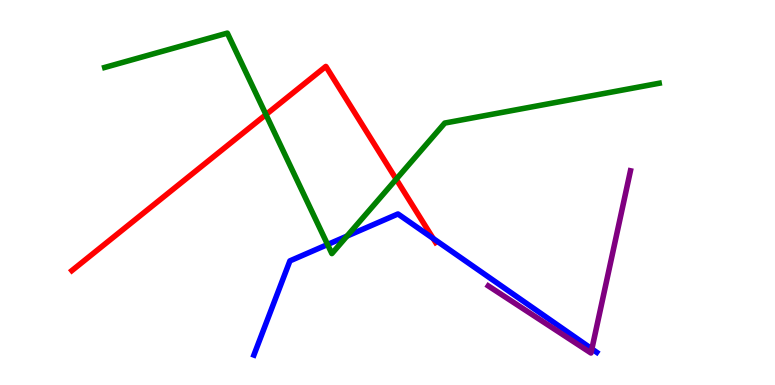[{'lines': ['blue', 'red'], 'intersections': [{'x': 5.59, 'y': 3.81}]}, {'lines': ['green', 'red'], 'intersections': [{'x': 3.43, 'y': 7.02}, {'x': 5.11, 'y': 5.35}]}, {'lines': ['purple', 'red'], 'intersections': []}, {'lines': ['blue', 'green'], 'intersections': [{'x': 4.23, 'y': 3.65}, {'x': 4.48, 'y': 3.87}]}, {'lines': ['blue', 'purple'], 'intersections': [{'x': 7.64, 'y': 0.937}]}, {'lines': ['green', 'purple'], 'intersections': []}]